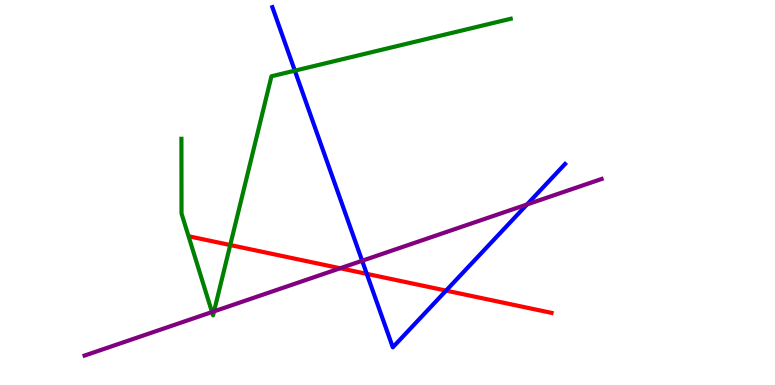[{'lines': ['blue', 'red'], 'intersections': [{'x': 4.73, 'y': 2.89}, {'x': 5.76, 'y': 2.45}]}, {'lines': ['green', 'red'], 'intersections': [{'x': 2.97, 'y': 3.64}]}, {'lines': ['purple', 'red'], 'intersections': [{'x': 4.39, 'y': 3.03}]}, {'lines': ['blue', 'green'], 'intersections': [{'x': 3.8, 'y': 8.16}]}, {'lines': ['blue', 'purple'], 'intersections': [{'x': 4.67, 'y': 3.23}, {'x': 6.8, 'y': 4.69}]}, {'lines': ['green', 'purple'], 'intersections': [{'x': 2.74, 'y': 1.89}, {'x': 2.76, 'y': 1.91}]}]